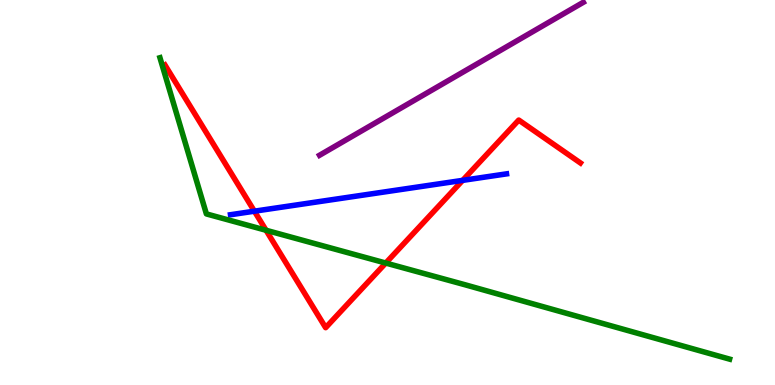[{'lines': ['blue', 'red'], 'intersections': [{'x': 3.28, 'y': 4.51}, {'x': 5.97, 'y': 5.32}]}, {'lines': ['green', 'red'], 'intersections': [{'x': 3.43, 'y': 4.02}, {'x': 4.98, 'y': 3.17}]}, {'lines': ['purple', 'red'], 'intersections': []}, {'lines': ['blue', 'green'], 'intersections': []}, {'lines': ['blue', 'purple'], 'intersections': []}, {'lines': ['green', 'purple'], 'intersections': []}]